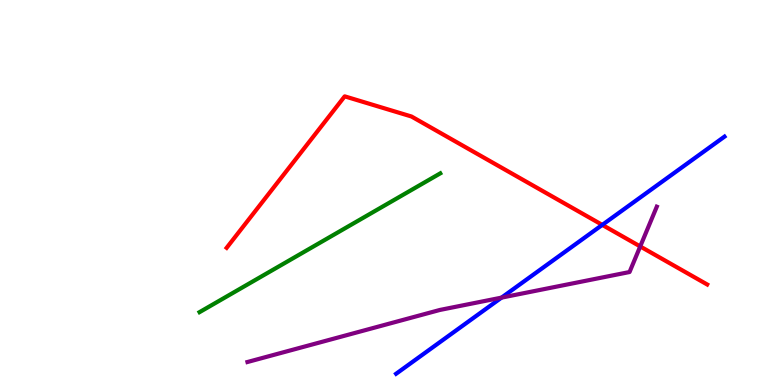[{'lines': ['blue', 'red'], 'intersections': [{'x': 7.77, 'y': 4.16}]}, {'lines': ['green', 'red'], 'intersections': []}, {'lines': ['purple', 'red'], 'intersections': [{'x': 8.26, 'y': 3.6}]}, {'lines': ['blue', 'green'], 'intersections': []}, {'lines': ['blue', 'purple'], 'intersections': [{'x': 6.47, 'y': 2.27}]}, {'lines': ['green', 'purple'], 'intersections': []}]